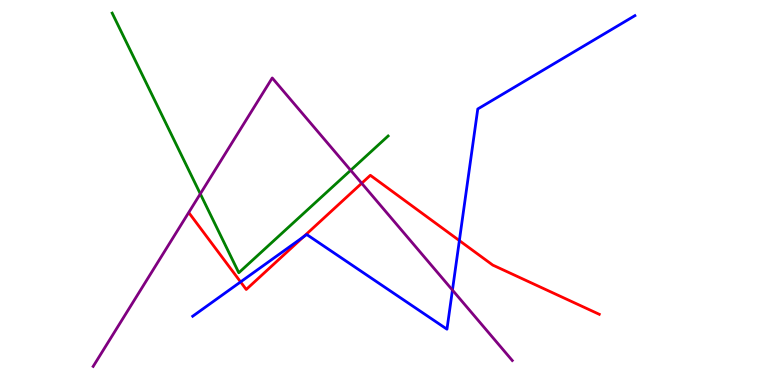[{'lines': ['blue', 'red'], 'intersections': [{'x': 3.1, 'y': 2.68}, {'x': 3.91, 'y': 3.85}, {'x': 5.93, 'y': 3.75}]}, {'lines': ['green', 'red'], 'intersections': []}, {'lines': ['purple', 'red'], 'intersections': [{'x': 4.67, 'y': 5.24}]}, {'lines': ['blue', 'green'], 'intersections': []}, {'lines': ['blue', 'purple'], 'intersections': [{'x': 5.84, 'y': 2.47}]}, {'lines': ['green', 'purple'], 'intersections': [{'x': 2.58, 'y': 4.97}, {'x': 4.52, 'y': 5.58}]}]